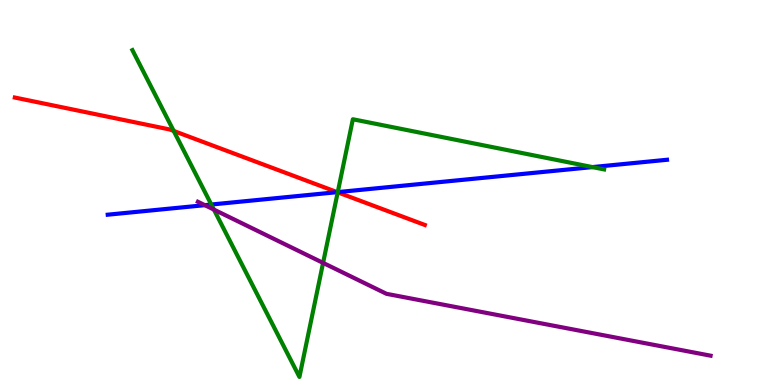[{'lines': ['blue', 'red'], 'intersections': [{'x': 4.35, 'y': 5.01}]}, {'lines': ['green', 'red'], 'intersections': [{'x': 2.24, 'y': 6.6}, {'x': 4.36, 'y': 5.0}]}, {'lines': ['purple', 'red'], 'intersections': []}, {'lines': ['blue', 'green'], 'intersections': [{'x': 2.73, 'y': 4.69}, {'x': 4.36, 'y': 5.01}, {'x': 7.64, 'y': 5.66}]}, {'lines': ['blue', 'purple'], 'intersections': [{'x': 2.64, 'y': 4.67}]}, {'lines': ['green', 'purple'], 'intersections': [{'x': 2.76, 'y': 4.56}, {'x': 4.17, 'y': 3.17}]}]